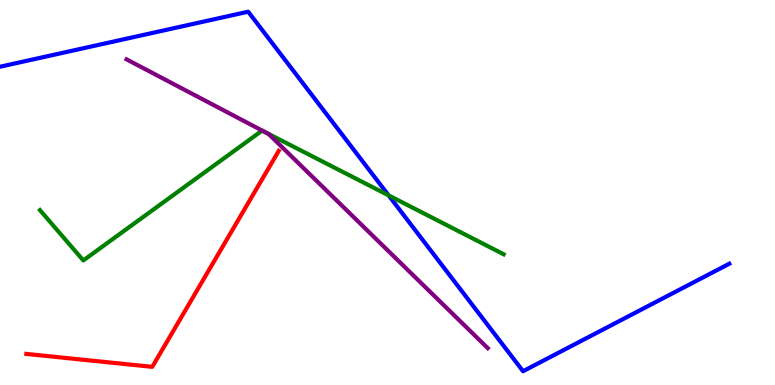[{'lines': ['blue', 'red'], 'intersections': []}, {'lines': ['green', 'red'], 'intersections': []}, {'lines': ['purple', 'red'], 'intersections': []}, {'lines': ['blue', 'green'], 'intersections': [{'x': 5.01, 'y': 4.93}]}, {'lines': ['blue', 'purple'], 'intersections': []}, {'lines': ['green', 'purple'], 'intersections': [{'x': 3.45, 'y': 6.54}]}]